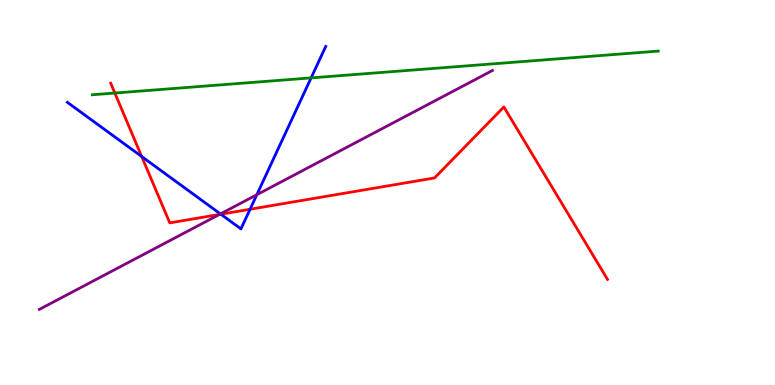[{'lines': ['blue', 'red'], 'intersections': [{'x': 1.83, 'y': 5.93}, {'x': 2.85, 'y': 4.44}, {'x': 3.23, 'y': 4.56}]}, {'lines': ['green', 'red'], 'intersections': [{'x': 1.48, 'y': 7.58}]}, {'lines': ['purple', 'red'], 'intersections': [{'x': 2.83, 'y': 4.43}]}, {'lines': ['blue', 'green'], 'intersections': [{'x': 4.01, 'y': 7.98}]}, {'lines': ['blue', 'purple'], 'intersections': [{'x': 2.84, 'y': 4.44}, {'x': 3.31, 'y': 4.94}]}, {'lines': ['green', 'purple'], 'intersections': []}]